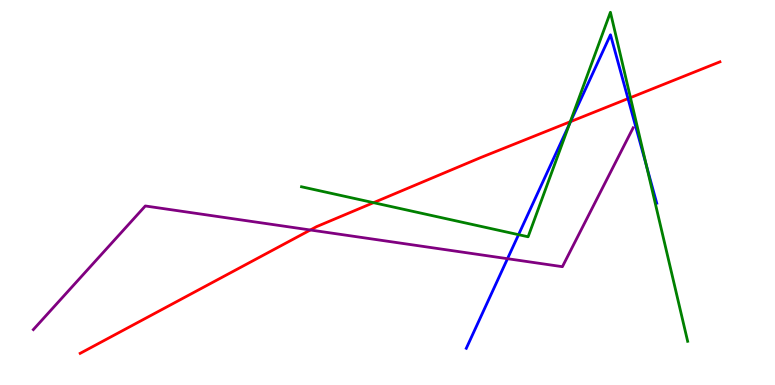[{'lines': ['blue', 'red'], 'intersections': [{'x': 7.36, 'y': 6.84}, {'x': 8.1, 'y': 7.44}]}, {'lines': ['green', 'red'], 'intersections': [{'x': 4.82, 'y': 4.74}, {'x': 7.36, 'y': 6.84}, {'x': 8.13, 'y': 7.46}]}, {'lines': ['purple', 'red'], 'intersections': [{'x': 4.0, 'y': 4.03}]}, {'lines': ['blue', 'green'], 'intersections': [{'x': 6.69, 'y': 3.9}, {'x': 7.35, 'y': 6.78}, {'x': 8.34, 'y': 5.7}]}, {'lines': ['blue', 'purple'], 'intersections': [{'x': 6.55, 'y': 3.28}]}, {'lines': ['green', 'purple'], 'intersections': []}]